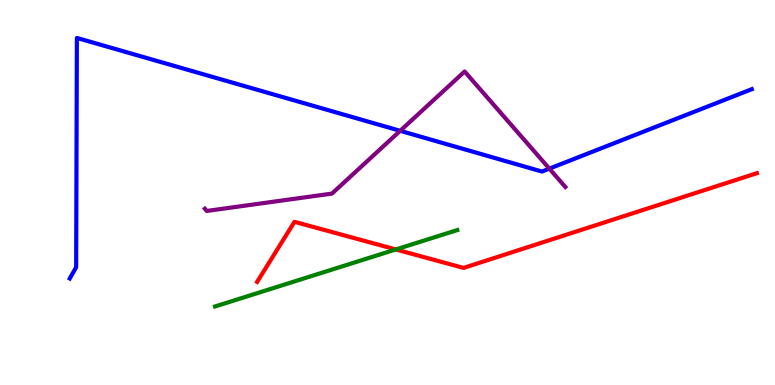[{'lines': ['blue', 'red'], 'intersections': []}, {'lines': ['green', 'red'], 'intersections': [{'x': 5.11, 'y': 3.52}]}, {'lines': ['purple', 'red'], 'intersections': []}, {'lines': ['blue', 'green'], 'intersections': []}, {'lines': ['blue', 'purple'], 'intersections': [{'x': 5.16, 'y': 6.6}, {'x': 7.09, 'y': 5.62}]}, {'lines': ['green', 'purple'], 'intersections': []}]